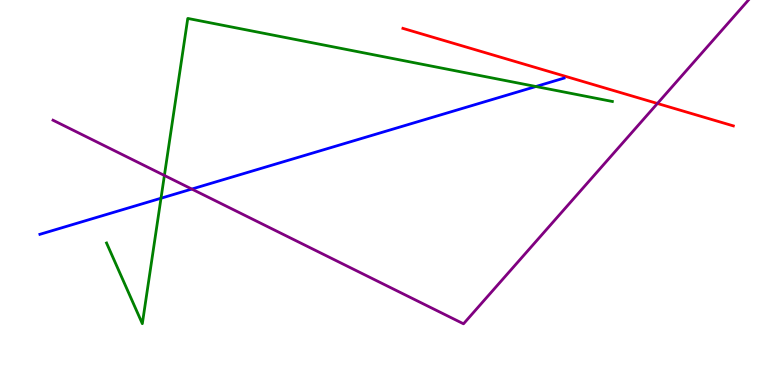[{'lines': ['blue', 'red'], 'intersections': []}, {'lines': ['green', 'red'], 'intersections': []}, {'lines': ['purple', 'red'], 'intersections': [{'x': 8.48, 'y': 7.31}]}, {'lines': ['blue', 'green'], 'intersections': [{'x': 2.08, 'y': 4.85}, {'x': 6.91, 'y': 7.75}]}, {'lines': ['blue', 'purple'], 'intersections': [{'x': 2.47, 'y': 5.09}]}, {'lines': ['green', 'purple'], 'intersections': [{'x': 2.12, 'y': 5.44}]}]